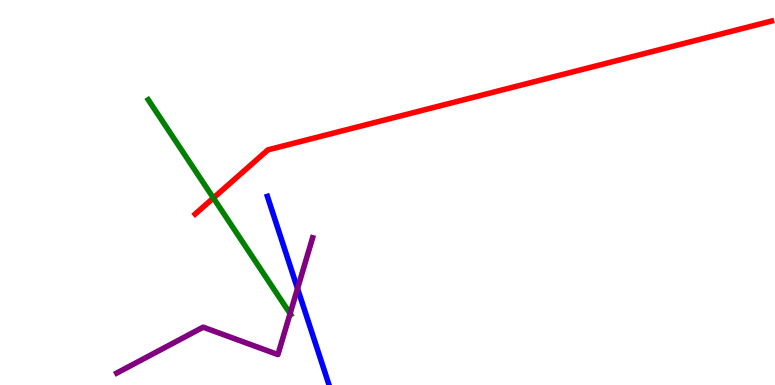[{'lines': ['blue', 'red'], 'intersections': []}, {'lines': ['green', 'red'], 'intersections': [{'x': 2.75, 'y': 4.86}]}, {'lines': ['purple', 'red'], 'intersections': []}, {'lines': ['blue', 'green'], 'intersections': []}, {'lines': ['blue', 'purple'], 'intersections': [{'x': 3.84, 'y': 2.51}]}, {'lines': ['green', 'purple'], 'intersections': [{'x': 3.74, 'y': 1.85}]}]